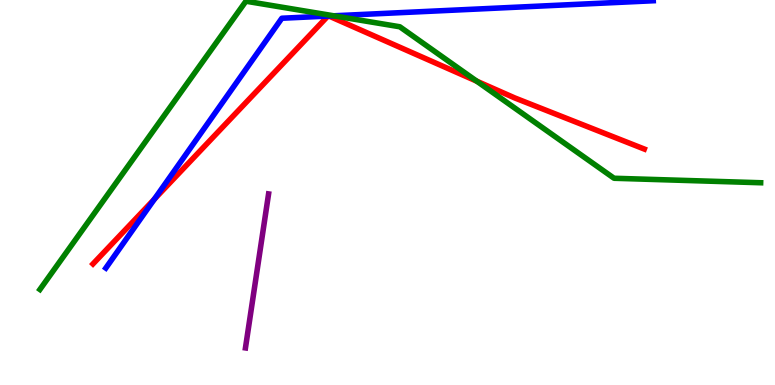[{'lines': ['blue', 'red'], 'intersections': [{'x': 1.99, 'y': 4.83}, {'x': 4.23, 'y': 9.58}, {'x': 4.24, 'y': 9.58}]}, {'lines': ['green', 'red'], 'intersections': [{'x': 6.15, 'y': 7.89}]}, {'lines': ['purple', 'red'], 'intersections': []}, {'lines': ['blue', 'green'], 'intersections': [{'x': 4.31, 'y': 9.59}]}, {'lines': ['blue', 'purple'], 'intersections': []}, {'lines': ['green', 'purple'], 'intersections': []}]